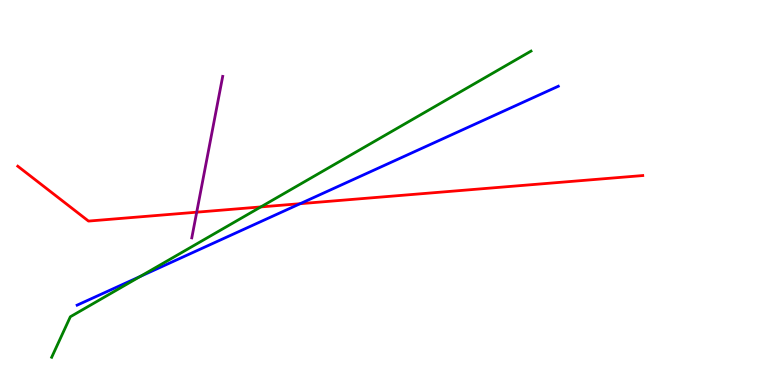[{'lines': ['blue', 'red'], 'intersections': [{'x': 3.87, 'y': 4.71}]}, {'lines': ['green', 'red'], 'intersections': [{'x': 3.37, 'y': 4.63}]}, {'lines': ['purple', 'red'], 'intersections': [{'x': 2.54, 'y': 4.49}]}, {'lines': ['blue', 'green'], 'intersections': [{'x': 1.81, 'y': 2.82}]}, {'lines': ['blue', 'purple'], 'intersections': []}, {'lines': ['green', 'purple'], 'intersections': []}]